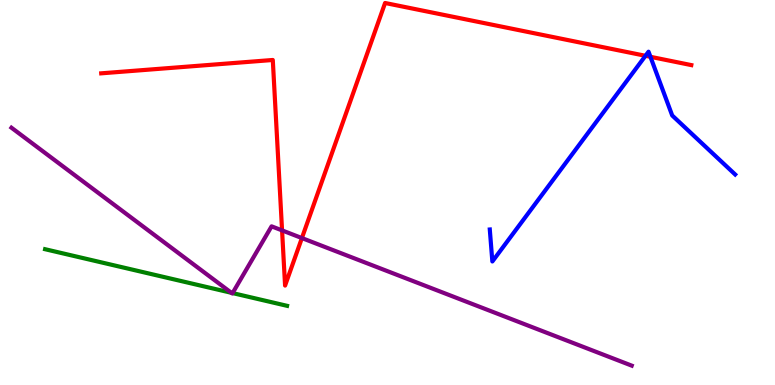[{'lines': ['blue', 'red'], 'intersections': [{'x': 8.33, 'y': 8.55}, {'x': 8.39, 'y': 8.52}]}, {'lines': ['green', 'red'], 'intersections': []}, {'lines': ['purple', 'red'], 'intersections': [{'x': 3.64, 'y': 4.02}, {'x': 3.9, 'y': 3.82}]}, {'lines': ['blue', 'green'], 'intersections': []}, {'lines': ['blue', 'purple'], 'intersections': []}, {'lines': ['green', 'purple'], 'intersections': [{'x': 2.99, 'y': 2.39}, {'x': 3.0, 'y': 2.39}]}]